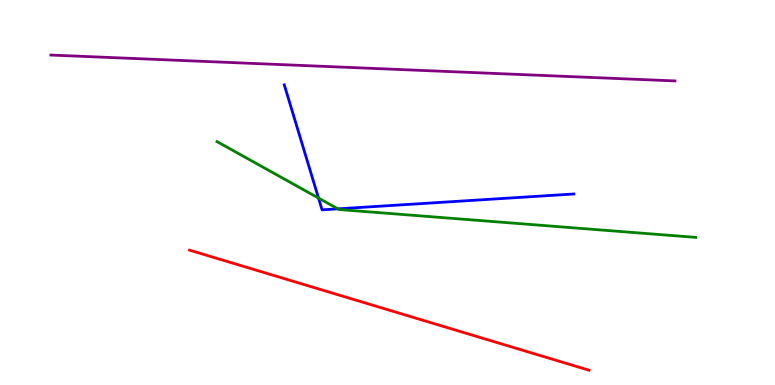[{'lines': ['blue', 'red'], 'intersections': []}, {'lines': ['green', 'red'], 'intersections': []}, {'lines': ['purple', 'red'], 'intersections': []}, {'lines': ['blue', 'green'], 'intersections': [{'x': 4.11, 'y': 4.86}, {'x': 4.36, 'y': 4.58}]}, {'lines': ['blue', 'purple'], 'intersections': []}, {'lines': ['green', 'purple'], 'intersections': []}]